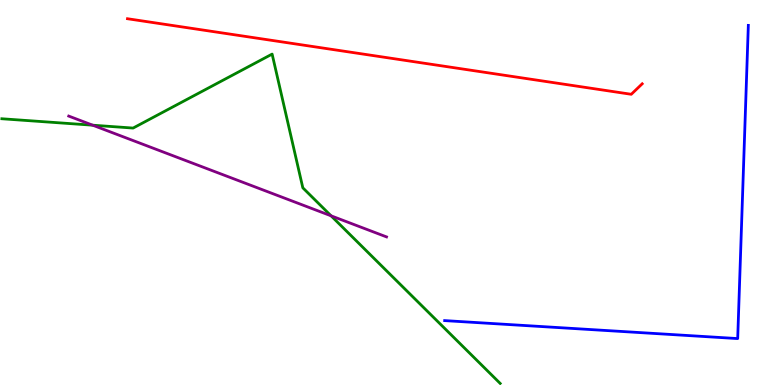[{'lines': ['blue', 'red'], 'intersections': []}, {'lines': ['green', 'red'], 'intersections': []}, {'lines': ['purple', 'red'], 'intersections': []}, {'lines': ['blue', 'green'], 'intersections': []}, {'lines': ['blue', 'purple'], 'intersections': []}, {'lines': ['green', 'purple'], 'intersections': [{'x': 1.2, 'y': 6.75}, {'x': 4.27, 'y': 4.39}]}]